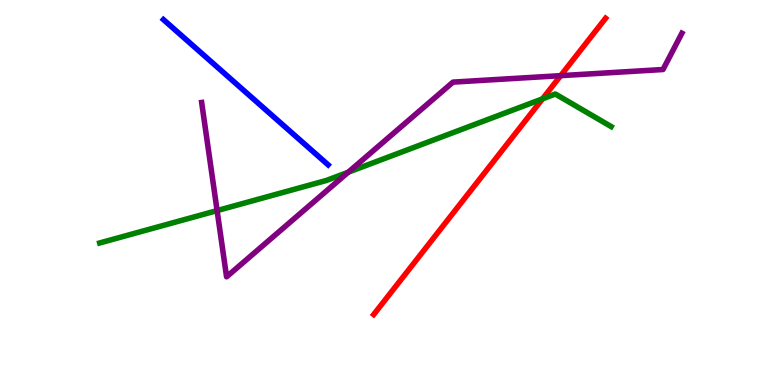[{'lines': ['blue', 'red'], 'intersections': []}, {'lines': ['green', 'red'], 'intersections': [{'x': 7.0, 'y': 7.43}]}, {'lines': ['purple', 'red'], 'intersections': [{'x': 7.23, 'y': 8.03}]}, {'lines': ['blue', 'green'], 'intersections': []}, {'lines': ['blue', 'purple'], 'intersections': []}, {'lines': ['green', 'purple'], 'intersections': [{'x': 2.8, 'y': 4.53}, {'x': 4.49, 'y': 5.53}]}]